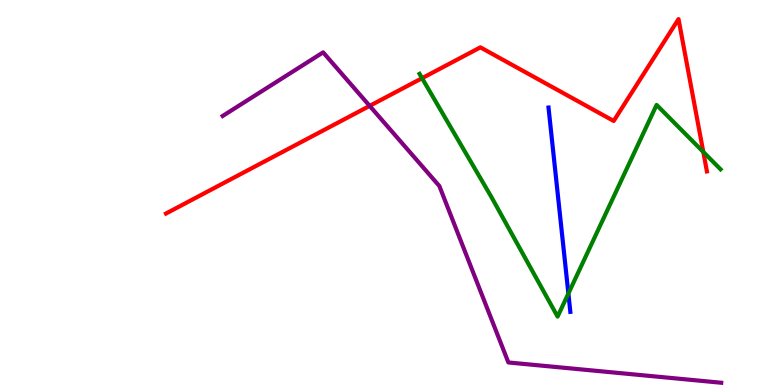[{'lines': ['blue', 'red'], 'intersections': []}, {'lines': ['green', 'red'], 'intersections': [{'x': 5.45, 'y': 7.97}, {'x': 9.07, 'y': 6.05}]}, {'lines': ['purple', 'red'], 'intersections': [{'x': 4.77, 'y': 7.25}]}, {'lines': ['blue', 'green'], 'intersections': [{'x': 7.33, 'y': 2.38}]}, {'lines': ['blue', 'purple'], 'intersections': []}, {'lines': ['green', 'purple'], 'intersections': []}]